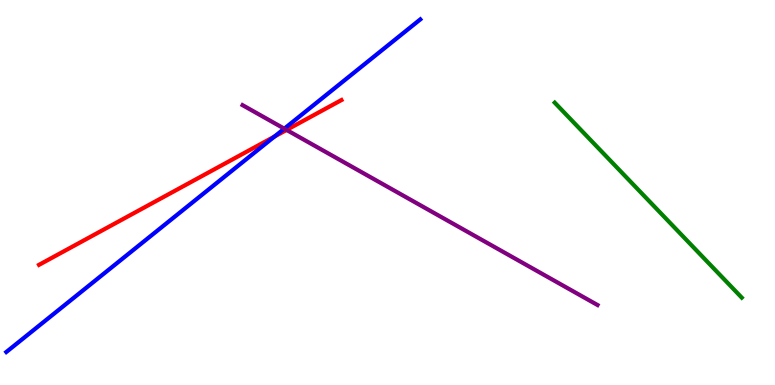[{'lines': ['blue', 'red'], 'intersections': [{'x': 3.54, 'y': 6.45}]}, {'lines': ['green', 'red'], 'intersections': []}, {'lines': ['purple', 'red'], 'intersections': [{'x': 3.7, 'y': 6.62}]}, {'lines': ['blue', 'green'], 'intersections': []}, {'lines': ['blue', 'purple'], 'intersections': [{'x': 3.67, 'y': 6.66}]}, {'lines': ['green', 'purple'], 'intersections': []}]